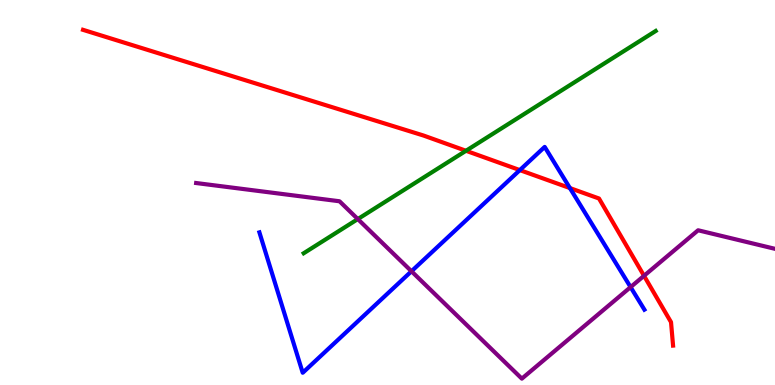[{'lines': ['blue', 'red'], 'intersections': [{'x': 6.71, 'y': 5.58}, {'x': 7.35, 'y': 5.12}]}, {'lines': ['green', 'red'], 'intersections': [{'x': 6.01, 'y': 6.08}]}, {'lines': ['purple', 'red'], 'intersections': [{'x': 8.31, 'y': 2.84}]}, {'lines': ['blue', 'green'], 'intersections': []}, {'lines': ['blue', 'purple'], 'intersections': [{'x': 5.31, 'y': 2.95}, {'x': 8.14, 'y': 2.54}]}, {'lines': ['green', 'purple'], 'intersections': [{'x': 4.62, 'y': 4.31}]}]